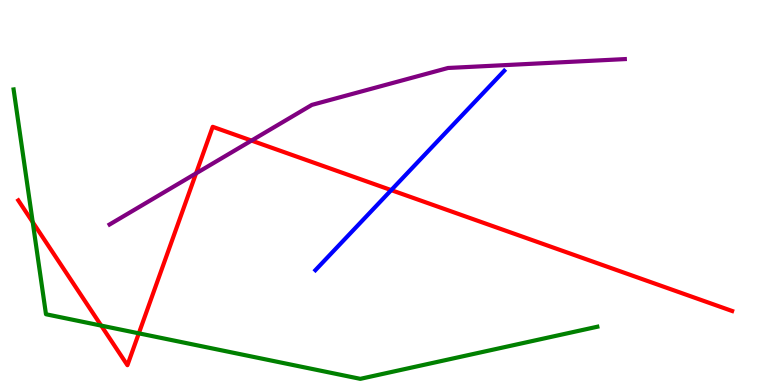[{'lines': ['blue', 'red'], 'intersections': [{'x': 5.05, 'y': 5.06}]}, {'lines': ['green', 'red'], 'intersections': [{'x': 0.422, 'y': 4.23}, {'x': 1.31, 'y': 1.54}, {'x': 1.79, 'y': 1.34}]}, {'lines': ['purple', 'red'], 'intersections': [{'x': 2.53, 'y': 5.5}, {'x': 3.25, 'y': 6.35}]}, {'lines': ['blue', 'green'], 'intersections': []}, {'lines': ['blue', 'purple'], 'intersections': []}, {'lines': ['green', 'purple'], 'intersections': []}]